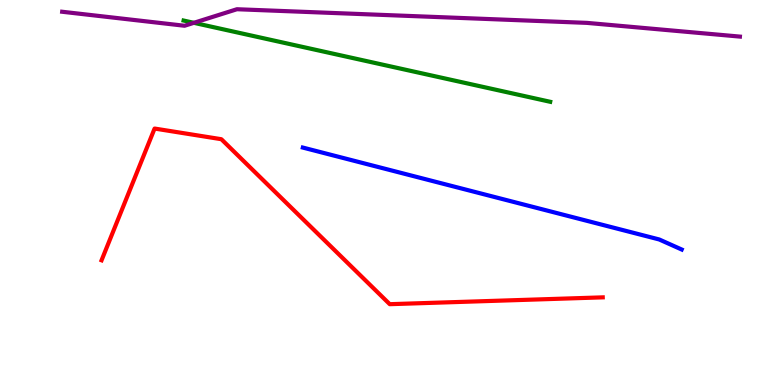[{'lines': ['blue', 'red'], 'intersections': []}, {'lines': ['green', 'red'], 'intersections': []}, {'lines': ['purple', 'red'], 'intersections': []}, {'lines': ['blue', 'green'], 'intersections': []}, {'lines': ['blue', 'purple'], 'intersections': []}, {'lines': ['green', 'purple'], 'intersections': [{'x': 2.5, 'y': 9.41}]}]